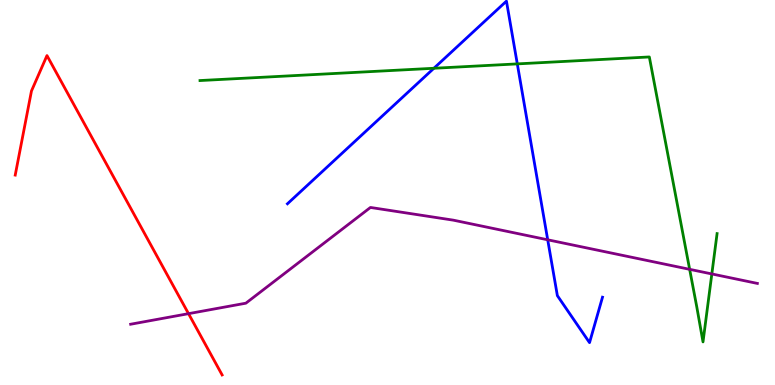[{'lines': ['blue', 'red'], 'intersections': []}, {'lines': ['green', 'red'], 'intersections': []}, {'lines': ['purple', 'red'], 'intersections': [{'x': 2.43, 'y': 1.85}]}, {'lines': ['blue', 'green'], 'intersections': [{'x': 5.6, 'y': 8.23}, {'x': 6.67, 'y': 8.34}]}, {'lines': ['blue', 'purple'], 'intersections': [{'x': 7.07, 'y': 3.77}]}, {'lines': ['green', 'purple'], 'intersections': [{'x': 8.9, 'y': 3.0}, {'x': 9.18, 'y': 2.88}]}]